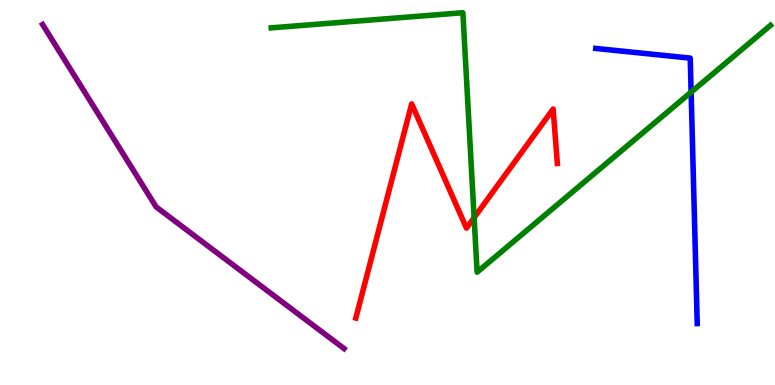[{'lines': ['blue', 'red'], 'intersections': []}, {'lines': ['green', 'red'], 'intersections': [{'x': 6.12, 'y': 4.35}]}, {'lines': ['purple', 'red'], 'intersections': []}, {'lines': ['blue', 'green'], 'intersections': [{'x': 8.92, 'y': 7.61}]}, {'lines': ['blue', 'purple'], 'intersections': []}, {'lines': ['green', 'purple'], 'intersections': []}]